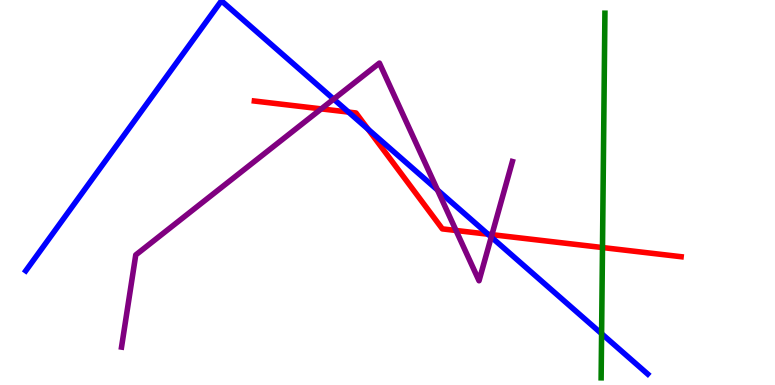[{'lines': ['blue', 'red'], 'intersections': [{'x': 4.5, 'y': 7.09}, {'x': 4.75, 'y': 6.64}, {'x': 6.3, 'y': 3.92}]}, {'lines': ['green', 'red'], 'intersections': [{'x': 7.77, 'y': 3.57}]}, {'lines': ['purple', 'red'], 'intersections': [{'x': 4.15, 'y': 7.17}, {'x': 5.88, 'y': 4.01}, {'x': 6.35, 'y': 3.9}]}, {'lines': ['blue', 'green'], 'intersections': [{'x': 7.76, 'y': 1.33}]}, {'lines': ['blue', 'purple'], 'intersections': [{'x': 4.31, 'y': 7.43}, {'x': 5.65, 'y': 5.06}, {'x': 6.34, 'y': 3.84}]}, {'lines': ['green', 'purple'], 'intersections': []}]